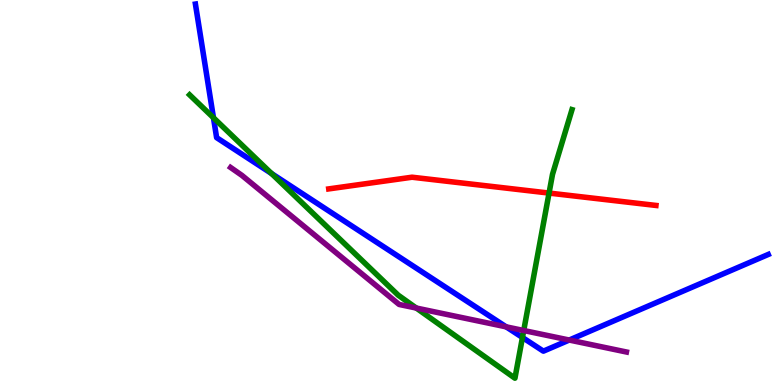[{'lines': ['blue', 'red'], 'intersections': []}, {'lines': ['green', 'red'], 'intersections': [{'x': 7.08, 'y': 4.99}]}, {'lines': ['purple', 'red'], 'intersections': []}, {'lines': ['blue', 'green'], 'intersections': [{'x': 2.75, 'y': 6.94}, {'x': 3.5, 'y': 5.49}, {'x': 6.74, 'y': 1.23}]}, {'lines': ['blue', 'purple'], 'intersections': [{'x': 6.53, 'y': 1.51}, {'x': 7.35, 'y': 1.17}]}, {'lines': ['green', 'purple'], 'intersections': [{'x': 5.37, 'y': 2.0}, {'x': 6.76, 'y': 1.42}]}]